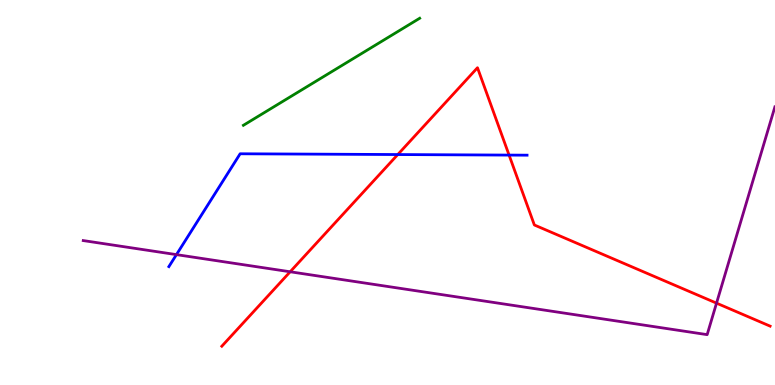[{'lines': ['blue', 'red'], 'intersections': [{'x': 5.13, 'y': 5.99}, {'x': 6.57, 'y': 5.97}]}, {'lines': ['green', 'red'], 'intersections': []}, {'lines': ['purple', 'red'], 'intersections': [{'x': 3.74, 'y': 2.94}, {'x': 9.25, 'y': 2.13}]}, {'lines': ['blue', 'green'], 'intersections': []}, {'lines': ['blue', 'purple'], 'intersections': [{'x': 2.28, 'y': 3.39}]}, {'lines': ['green', 'purple'], 'intersections': []}]